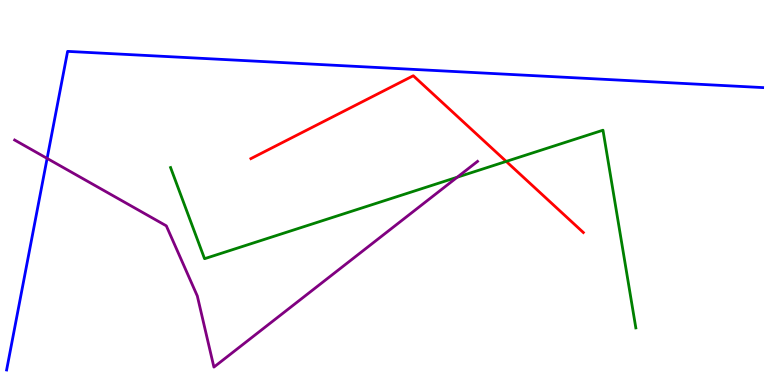[{'lines': ['blue', 'red'], 'intersections': []}, {'lines': ['green', 'red'], 'intersections': [{'x': 6.53, 'y': 5.81}]}, {'lines': ['purple', 'red'], 'intersections': []}, {'lines': ['blue', 'green'], 'intersections': []}, {'lines': ['blue', 'purple'], 'intersections': [{'x': 0.608, 'y': 5.89}]}, {'lines': ['green', 'purple'], 'intersections': [{'x': 5.9, 'y': 5.4}]}]